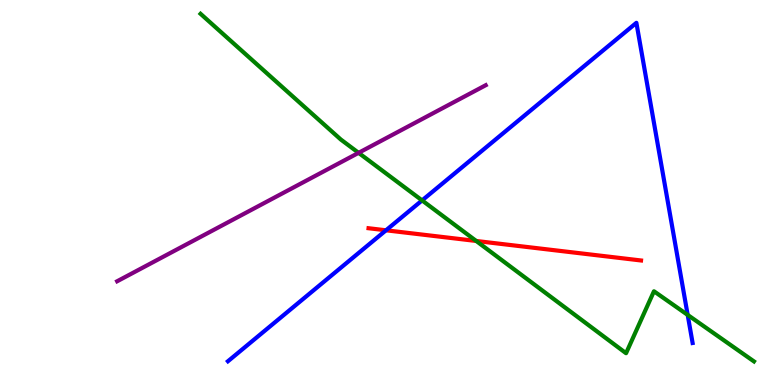[{'lines': ['blue', 'red'], 'intersections': [{'x': 4.98, 'y': 4.02}]}, {'lines': ['green', 'red'], 'intersections': [{'x': 6.14, 'y': 3.74}]}, {'lines': ['purple', 'red'], 'intersections': []}, {'lines': ['blue', 'green'], 'intersections': [{'x': 5.45, 'y': 4.79}, {'x': 8.87, 'y': 1.82}]}, {'lines': ['blue', 'purple'], 'intersections': []}, {'lines': ['green', 'purple'], 'intersections': [{'x': 4.63, 'y': 6.03}]}]